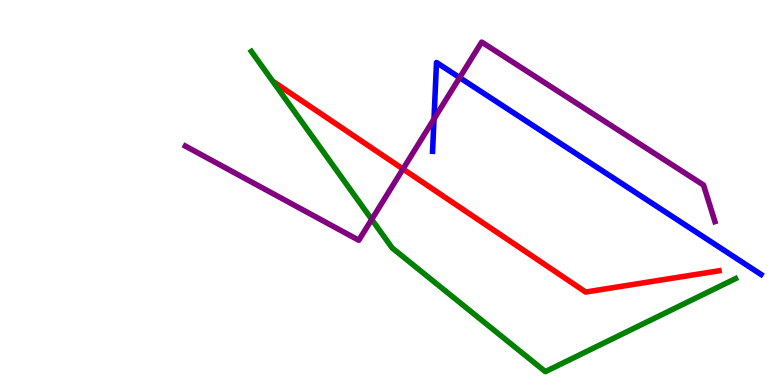[{'lines': ['blue', 'red'], 'intersections': []}, {'lines': ['green', 'red'], 'intersections': []}, {'lines': ['purple', 'red'], 'intersections': [{'x': 5.2, 'y': 5.61}]}, {'lines': ['blue', 'green'], 'intersections': []}, {'lines': ['blue', 'purple'], 'intersections': [{'x': 5.6, 'y': 6.91}, {'x': 5.93, 'y': 7.98}]}, {'lines': ['green', 'purple'], 'intersections': [{'x': 4.8, 'y': 4.3}]}]